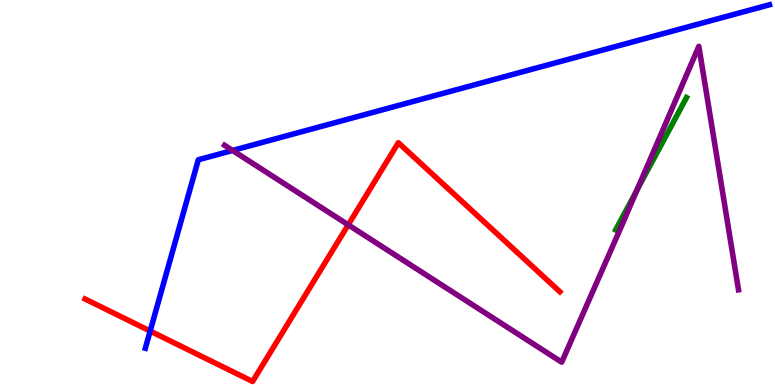[{'lines': ['blue', 'red'], 'intersections': [{'x': 1.94, 'y': 1.4}]}, {'lines': ['green', 'red'], 'intersections': []}, {'lines': ['purple', 'red'], 'intersections': [{'x': 4.49, 'y': 4.16}]}, {'lines': ['blue', 'green'], 'intersections': []}, {'lines': ['blue', 'purple'], 'intersections': [{'x': 3.0, 'y': 6.09}]}, {'lines': ['green', 'purple'], 'intersections': [{'x': 8.22, 'y': 5.07}]}]